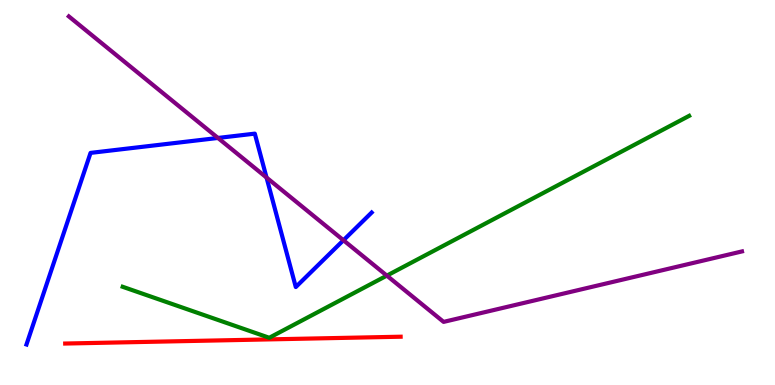[{'lines': ['blue', 'red'], 'intersections': []}, {'lines': ['green', 'red'], 'intersections': []}, {'lines': ['purple', 'red'], 'intersections': []}, {'lines': ['blue', 'green'], 'intersections': []}, {'lines': ['blue', 'purple'], 'intersections': [{'x': 2.81, 'y': 6.42}, {'x': 3.44, 'y': 5.39}, {'x': 4.43, 'y': 3.76}]}, {'lines': ['green', 'purple'], 'intersections': [{'x': 4.99, 'y': 2.84}]}]